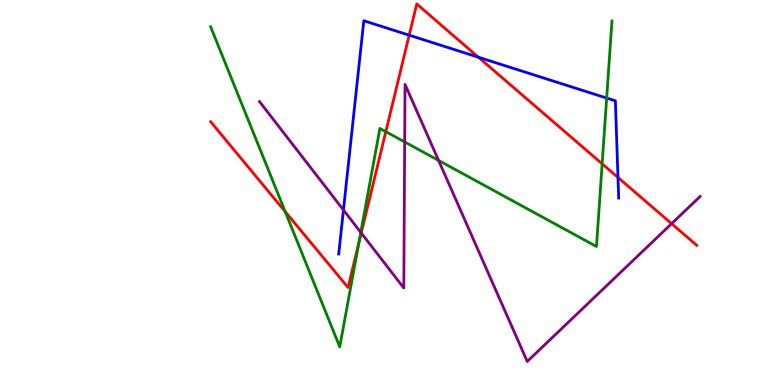[{'lines': ['blue', 'red'], 'intersections': [{'x': 5.28, 'y': 9.09}, {'x': 6.17, 'y': 8.51}, {'x': 7.97, 'y': 5.39}]}, {'lines': ['green', 'red'], 'intersections': [{'x': 3.68, 'y': 4.5}, {'x': 4.63, 'y': 3.69}, {'x': 4.98, 'y': 6.58}, {'x': 7.77, 'y': 5.74}]}, {'lines': ['purple', 'red'], 'intersections': [{'x': 4.66, 'y': 3.95}, {'x': 8.67, 'y': 4.19}]}, {'lines': ['blue', 'green'], 'intersections': [{'x': 7.83, 'y': 7.45}]}, {'lines': ['blue', 'purple'], 'intersections': [{'x': 4.43, 'y': 4.55}]}, {'lines': ['green', 'purple'], 'intersections': [{'x': 4.66, 'y': 3.96}, {'x': 5.22, 'y': 6.31}, {'x': 5.66, 'y': 5.83}]}]